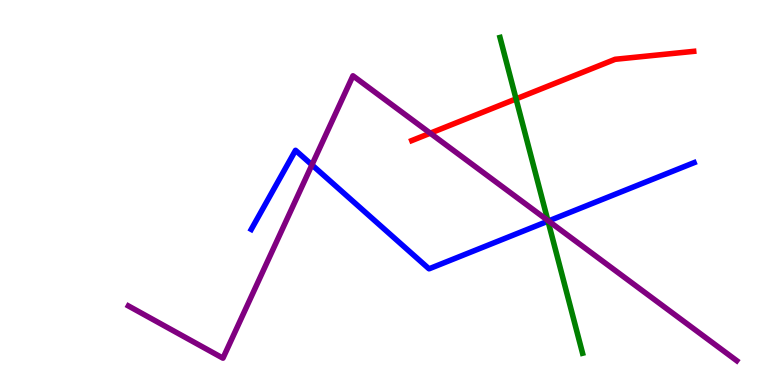[{'lines': ['blue', 'red'], 'intersections': []}, {'lines': ['green', 'red'], 'intersections': [{'x': 6.66, 'y': 7.43}]}, {'lines': ['purple', 'red'], 'intersections': [{'x': 5.55, 'y': 6.54}]}, {'lines': ['blue', 'green'], 'intersections': [{'x': 7.07, 'y': 4.26}]}, {'lines': ['blue', 'purple'], 'intersections': [{'x': 4.02, 'y': 5.72}, {'x': 7.08, 'y': 4.26}]}, {'lines': ['green', 'purple'], 'intersections': [{'x': 7.07, 'y': 4.27}]}]